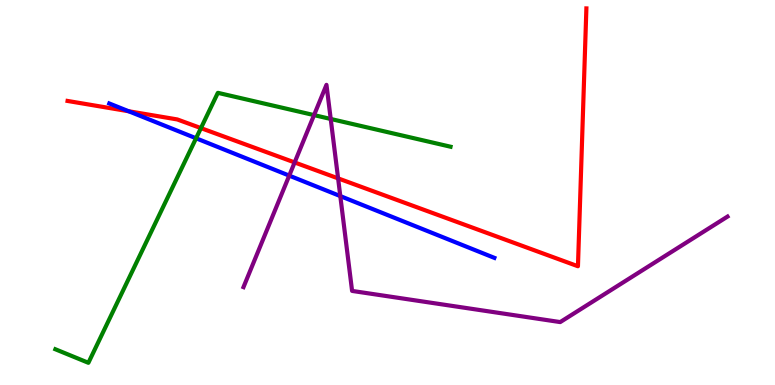[{'lines': ['blue', 'red'], 'intersections': [{'x': 1.66, 'y': 7.11}]}, {'lines': ['green', 'red'], 'intersections': [{'x': 2.59, 'y': 6.67}]}, {'lines': ['purple', 'red'], 'intersections': [{'x': 3.8, 'y': 5.78}, {'x': 4.36, 'y': 5.37}]}, {'lines': ['blue', 'green'], 'intersections': [{'x': 2.53, 'y': 6.41}]}, {'lines': ['blue', 'purple'], 'intersections': [{'x': 3.73, 'y': 5.44}, {'x': 4.39, 'y': 4.91}]}, {'lines': ['green', 'purple'], 'intersections': [{'x': 4.05, 'y': 7.01}, {'x': 4.27, 'y': 6.91}]}]